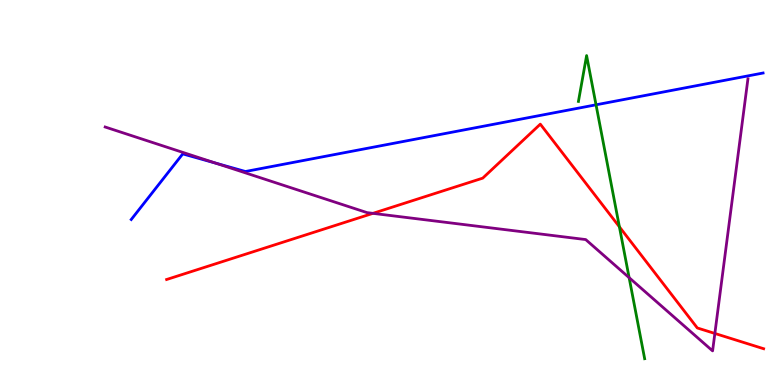[{'lines': ['blue', 'red'], 'intersections': []}, {'lines': ['green', 'red'], 'intersections': [{'x': 7.99, 'y': 4.11}]}, {'lines': ['purple', 'red'], 'intersections': [{'x': 4.81, 'y': 4.46}, {'x': 9.22, 'y': 1.34}]}, {'lines': ['blue', 'green'], 'intersections': [{'x': 7.69, 'y': 7.28}]}, {'lines': ['blue', 'purple'], 'intersections': [{'x': 2.78, 'y': 5.76}]}, {'lines': ['green', 'purple'], 'intersections': [{'x': 8.12, 'y': 2.79}]}]